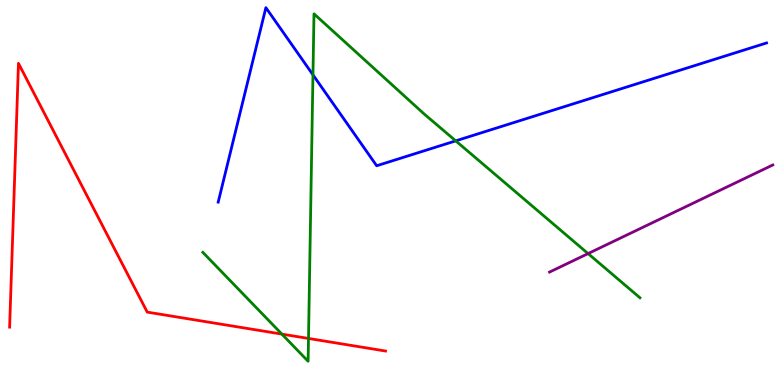[{'lines': ['blue', 'red'], 'intersections': []}, {'lines': ['green', 'red'], 'intersections': [{'x': 3.64, 'y': 1.32}, {'x': 3.98, 'y': 1.21}]}, {'lines': ['purple', 'red'], 'intersections': []}, {'lines': ['blue', 'green'], 'intersections': [{'x': 4.04, 'y': 8.06}, {'x': 5.88, 'y': 6.34}]}, {'lines': ['blue', 'purple'], 'intersections': []}, {'lines': ['green', 'purple'], 'intersections': [{'x': 7.59, 'y': 3.41}]}]